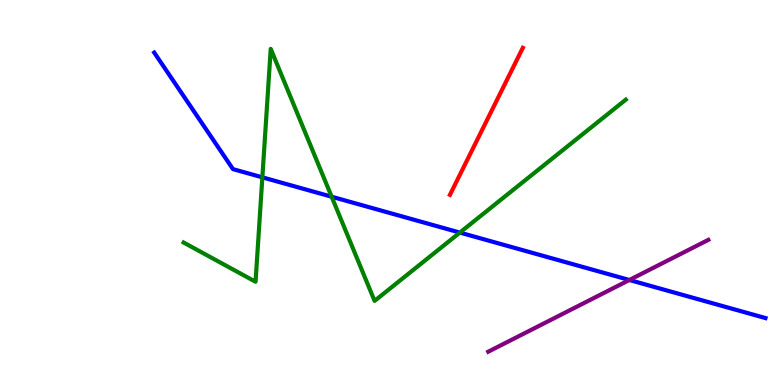[{'lines': ['blue', 'red'], 'intersections': []}, {'lines': ['green', 'red'], 'intersections': []}, {'lines': ['purple', 'red'], 'intersections': []}, {'lines': ['blue', 'green'], 'intersections': [{'x': 3.39, 'y': 5.39}, {'x': 4.28, 'y': 4.89}, {'x': 5.93, 'y': 3.96}]}, {'lines': ['blue', 'purple'], 'intersections': [{'x': 8.12, 'y': 2.73}]}, {'lines': ['green', 'purple'], 'intersections': []}]